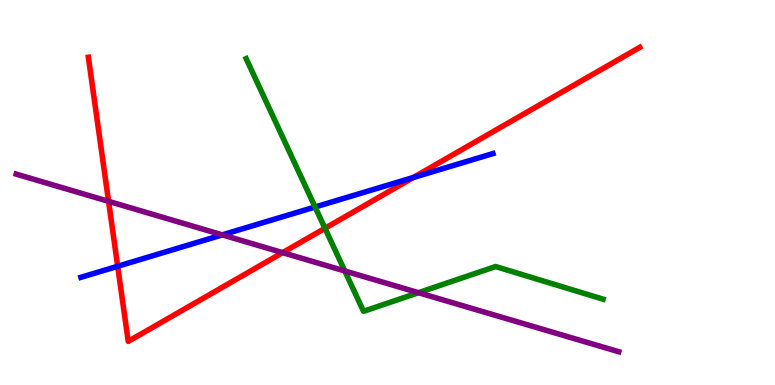[{'lines': ['blue', 'red'], 'intersections': [{'x': 1.52, 'y': 3.08}, {'x': 5.33, 'y': 5.39}]}, {'lines': ['green', 'red'], 'intersections': [{'x': 4.19, 'y': 4.07}]}, {'lines': ['purple', 'red'], 'intersections': [{'x': 1.4, 'y': 4.77}, {'x': 3.65, 'y': 3.44}]}, {'lines': ['blue', 'green'], 'intersections': [{'x': 4.07, 'y': 4.62}]}, {'lines': ['blue', 'purple'], 'intersections': [{'x': 2.87, 'y': 3.9}]}, {'lines': ['green', 'purple'], 'intersections': [{'x': 4.45, 'y': 2.96}, {'x': 5.4, 'y': 2.4}]}]